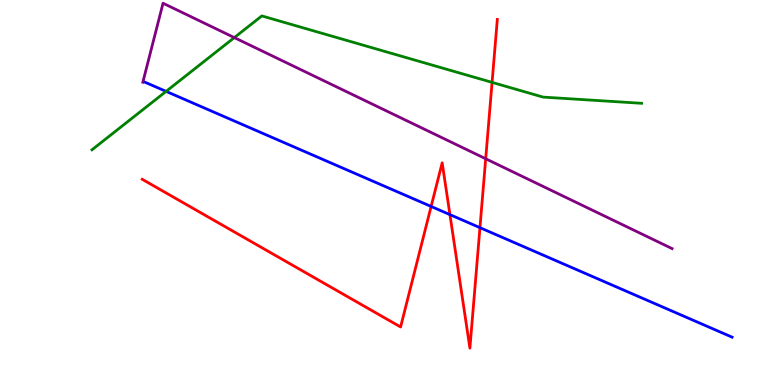[{'lines': ['blue', 'red'], 'intersections': [{'x': 5.56, 'y': 4.64}, {'x': 5.81, 'y': 4.43}, {'x': 6.19, 'y': 4.09}]}, {'lines': ['green', 'red'], 'intersections': [{'x': 6.35, 'y': 7.86}]}, {'lines': ['purple', 'red'], 'intersections': [{'x': 6.27, 'y': 5.88}]}, {'lines': ['blue', 'green'], 'intersections': [{'x': 2.14, 'y': 7.63}]}, {'lines': ['blue', 'purple'], 'intersections': []}, {'lines': ['green', 'purple'], 'intersections': [{'x': 3.02, 'y': 9.02}]}]